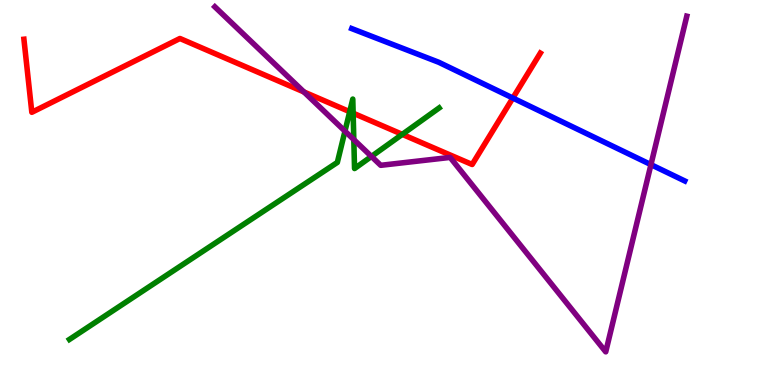[{'lines': ['blue', 'red'], 'intersections': [{'x': 6.62, 'y': 7.45}]}, {'lines': ['green', 'red'], 'intersections': [{'x': 4.51, 'y': 7.1}, {'x': 4.56, 'y': 7.06}, {'x': 5.19, 'y': 6.51}]}, {'lines': ['purple', 'red'], 'intersections': [{'x': 3.92, 'y': 7.61}]}, {'lines': ['blue', 'green'], 'intersections': []}, {'lines': ['blue', 'purple'], 'intersections': [{'x': 8.4, 'y': 5.72}]}, {'lines': ['green', 'purple'], 'intersections': [{'x': 4.45, 'y': 6.59}, {'x': 4.57, 'y': 6.37}, {'x': 4.79, 'y': 5.94}]}]